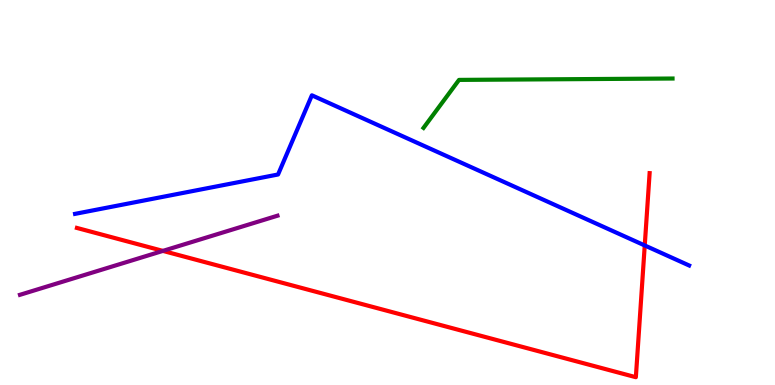[{'lines': ['blue', 'red'], 'intersections': [{'x': 8.32, 'y': 3.62}]}, {'lines': ['green', 'red'], 'intersections': []}, {'lines': ['purple', 'red'], 'intersections': [{'x': 2.1, 'y': 3.48}]}, {'lines': ['blue', 'green'], 'intersections': []}, {'lines': ['blue', 'purple'], 'intersections': []}, {'lines': ['green', 'purple'], 'intersections': []}]